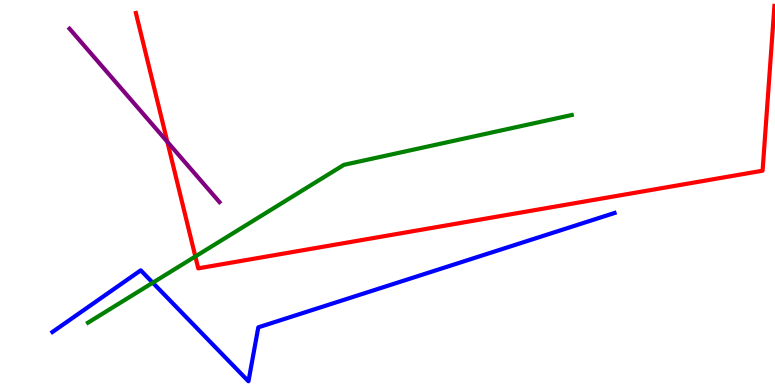[{'lines': ['blue', 'red'], 'intersections': []}, {'lines': ['green', 'red'], 'intersections': [{'x': 2.52, 'y': 3.34}]}, {'lines': ['purple', 'red'], 'intersections': [{'x': 2.16, 'y': 6.32}]}, {'lines': ['blue', 'green'], 'intersections': [{'x': 1.97, 'y': 2.66}]}, {'lines': ['blue', 'purple'], 'intersections': []}, {'lines': ['green', 'purple'], 'intersections': []}]